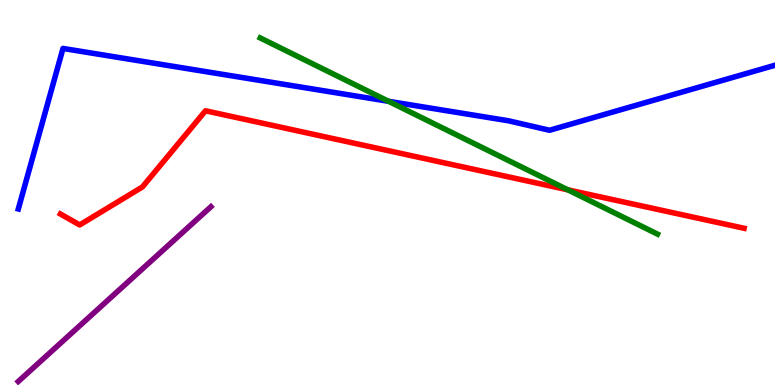[{'lines': ['blue', 'red'], 'intersections': []}, {'lines': ['green', 'red'], 'intersections': [{'x': 7.33, 'y': 5.07}]}, {'lines': ['purple', 'red'], 'intersections': []}, {'lines': ['blue', 'green'], 'intersections': [{'x': 5.01, 'y': 7.37}]}, {'lines': ['blue', 'purple'], 'intersections': []}, {'lines': ['green', 'purple'], 'intersections': []}]